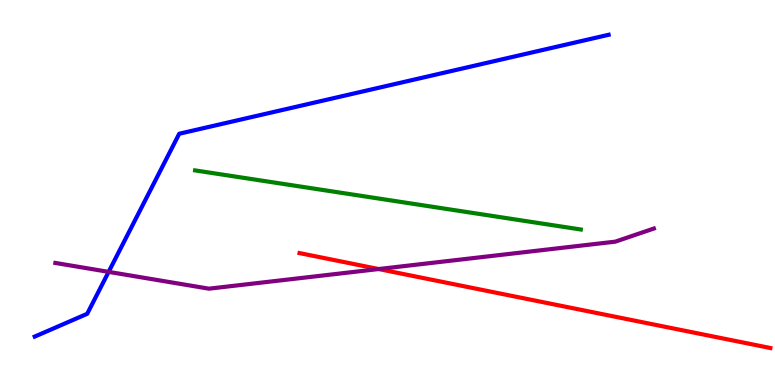[{'lines': ['blue', 'red'], 'intersections': []}, {'lines': ['green', 'red'], 'intersections': []}, {'lines': ['purple', 'red'], 'intersections': [{'x': 4.89, 'y': 3.01}]}, {'lines': ['blue', 'green'], 'intersections': []}, {'lines': ['blue', 'purple'], 'intersections': [{'x': 1.4, 'y': 2.94}]}, {'lines': ['green', 'purple'], 'intersections': []}]